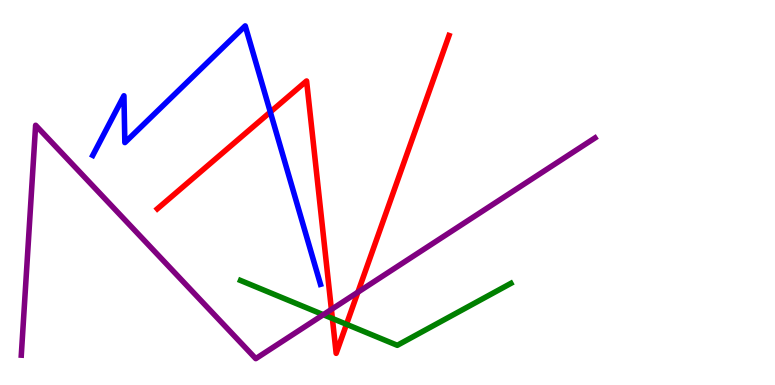[{'lines': ['blue', 'red'], 'intersections': [{'x': 3.49, 'y': 7.09}]}, {'lines': ['green', 'red'], 'intersections': [{'x': 4.29, 'y': 1.73}, {'x': 4.47, 'y': 1.58}]}, {'lines': ['purple', 'red'], 'intersections': [{'x': 4.28, 'y': 1.96}, {'x': 4.62, 'y': 2.41}]}, {'lines': ['blue', 'green'], 'intersections': []}, {'lines': ['blue', 'purple'], 'intersections': []}, {'lines': ['green', 'purple'], 'intersections': [{'x': 4.17, 'y': 1.83}]}]